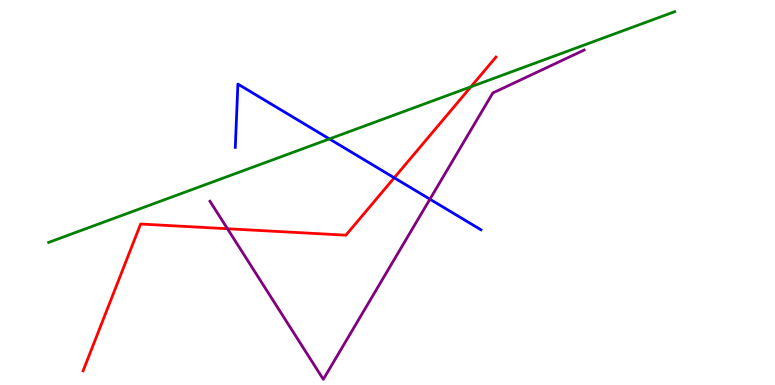[{'lines': ['blue', 'red'], 'intersections': [{'x': 5.09, 'y': 5.38}]}, {'lines': ['green', 'red'], 'intersections': [{'x': 6.08, 'y': 7.75}]}, {'lines': ['purple', 'red'], 'intersections': [{'x': 2.93, 'y': 4.06}]}, {'lines': ['blue', 'green'], 'intersections': [{'x': 4.25, 'y': 6.39}]}, {'lines': ['blue', 'purple'], 'intersections': [{'x': 5.55, 'y': 4.83}]}, {'lines': ['green', 'purple'], 'intersections': []}]